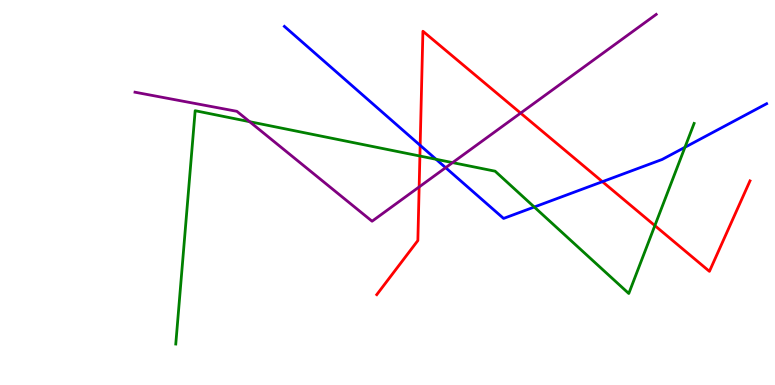[{'lines': ['blue', 'red'], 'intersections': [{'x': 5.42, 'y': 6.22}, {'x': 7.77, 'y': 5.28}]}, {'lines': ['green', 'red'], 'intersections': [{'x': 5.42, 'y': 5.95}, {'x': 8.45, 'y': 4.14}]}, {'lines': ['purple', 'red'], 'intersections': [{'x': 5.41, 'y': 5.14}, {'x': 6.72, 'y': 7.06}]}, {'lines': ['blue', 'green'], 'intersections': [{'x': 5.63, 'y': 5.86}, {'x': 6.89, 'y': 4.62}, {'x': 8.84, 'y': 6.17}]}, {'lines': ['blue', 'purple'], 'intersections': [{'x': 5.75, 'y': 5.65}]}, {'lines': ['green', 'purple'], 'intersections': [{'x': 3.22, 'y': 6.84}, {'x': 5.84, 'y': 5.78}]}]